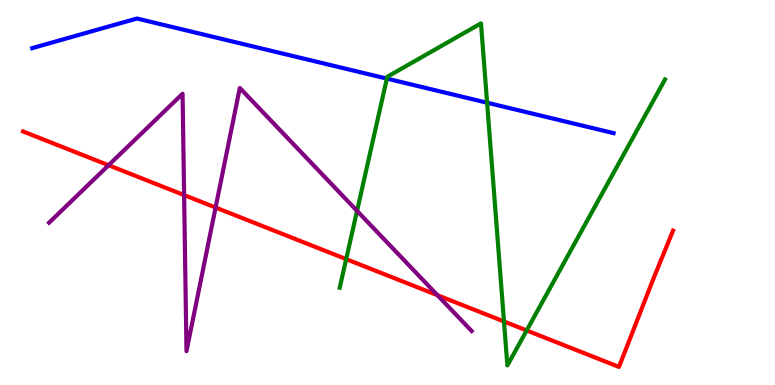[{'lines': ['blue', 'red'], 'intersections': []}, {'lines': ['green', 'red'], 'intersections': [{'x': 4.47, 'y': 3.27}, {'x': 6.5, 'y': 1.65}, {'x': 6.8, 'y': 1.42}]}, {'lines': ['purple', 'red'], 'intersections': [{'x': 1.4, 'y': 5.71}, {'x': 2.38, 'y': 4.93}, {'x': 2.78, 'y': 4.61}, {'x': 5.64, 'y': 2.33}]}, {'lines': ['blue', 'green'], 'intersections': [{'x': 4.99, 'y': 7.96}, {'x': 6.29, 'y': 7.33}]}, {'lines': ['blue', 'purple'], 'intersections': []}, {'lines': ['green', 'purple'], 'intersections': [{'x': 4.61, 'y': 4.52}]}]